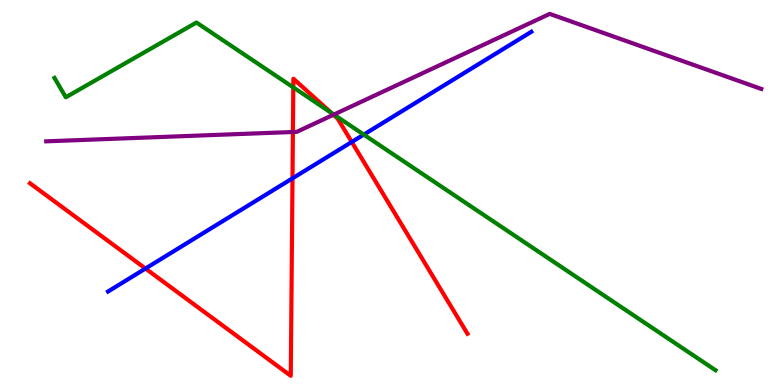[{'lines': ['blue', 'red'], 'intersections': [{'x': 1.88, 'y': 3.02}, {'x': 3.77, 'y': 5.37}, {'x': 4.54, 'y': 6.31}]}, {'lines': ['green', 'red'], 'intersections': [{'x': 3.78, 'y': 7.73}, {'x': 4.28, 'y': 7.07}]}, {'lines': ['purple', 'red'], 'intersections': [{'x': 3.78, 'y': 6.57}, {'x': 4.3, 'y': 7.02}]}, {'lines': ['blue', 'green'], 'intersections': [{'x': 4.69, 'y': 6.5}]}, {'lines': ['blue', 'purple'], 'intersections': []}, {'lines': ['green', 'purple'], 'intersections': [{'x': 4.31, 'y': 7.02}]}]